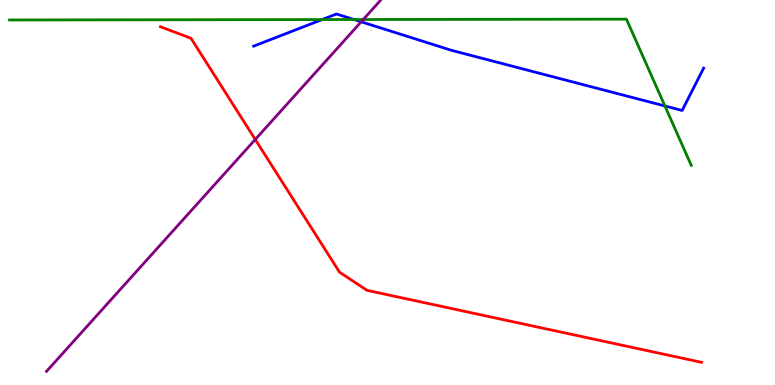[{'lines': ['blue', 'red'], 'intersections': []}, {'lines': ['green', 'red'], 'intersections': []}, {'lines': ['purple', 'red'], 'intersections': [{'x': 3.29, 'y': 6.38}]}, {'lines': ['blue', 'green'], 'intersections': [{'x': 4.16, 'y': 9.49}, {'x': 4.57, 'y': 9.49}, {'x': 8.58, 'y': 7.25}]}, {'lines': ['blue', 'purple'], 'intersections': [{'x': 4.66, 'y': 9.43}]}, {'lines': ['green', 'purple'], 'intersections': [{'x': 4.69, 'y': 9.49}]}]